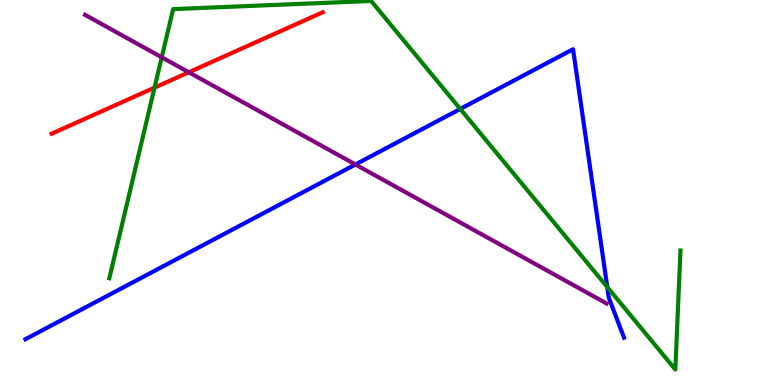[{'lines': ['blue', 'red'], 'intersections': []}, {'lines': ['green', 'red'], 'intersections': [{'x': 1.99, 'y': 7.72}]}, {'lines': ['purple', 'red'], 'intersections': [{'x': 2.44, 'y': 8.12}]}, {'lines': ['blue', 'green'], 'intersections': [{'x': 5.94, 'y': 7.17}, {'x': 7.84, 'y': 2.54}]}, {'lines': ['blue', 'purple'], 'intersections': [{'x': 4.59, 'y': 5.73}]}, {'lines': ['green', 'purple'], 'intersections': [{'x': 2.09, 'y': 8.51}]}]